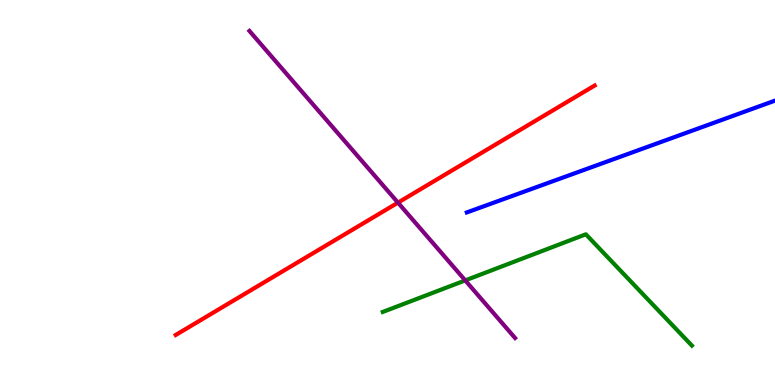[{'lines': ['blue', 'red'], 'intersections': []}, {'lines': ['green', 'red'], 'intersections': []}, {'lines': ['purple', 'red'], 'intersections': [{'x': 5.14, 'y': 4.74}]}, {'lines': ['blue', 'green'], 'intersections': []}, {'lines': ['blue', 'purple'], 'intersections': []}, {'lines': ['green', 'purple'], 'intersections': [{'x': 6.0, 'y': 2.72}]}]